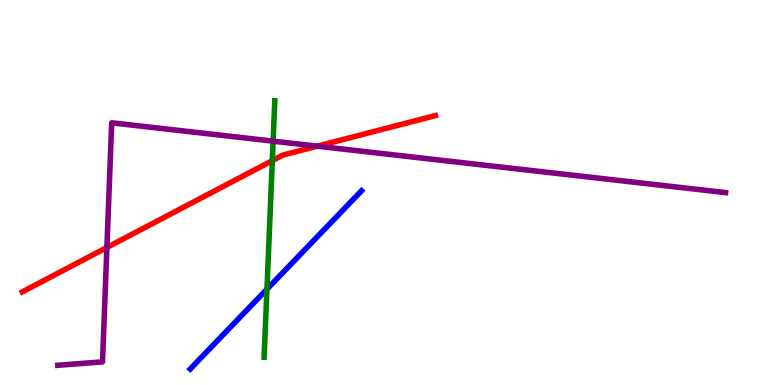[{'lines': ['blue', 'red'], 'intersections': []}, {'lines': ['green', 'red'], 'intersections': [{'x': 3.51, 'y': 5.83}]}, {'lines': ['purple', 'red'], 'intersections': [{'x': 1.38, 'y': 3.57}, {'x': 4.09, 'y': 6.2}]}, {'lines': ['blue', 'green'], 'intersections': [{'x': 3.44, 'y': 2.49}]}, {'lines': ['blue', 'purple'], 'intersections': []}, {'lines': ['green', 'purple'], 'intersections': [{'x': 3.52, 'y': 6.33}]}]